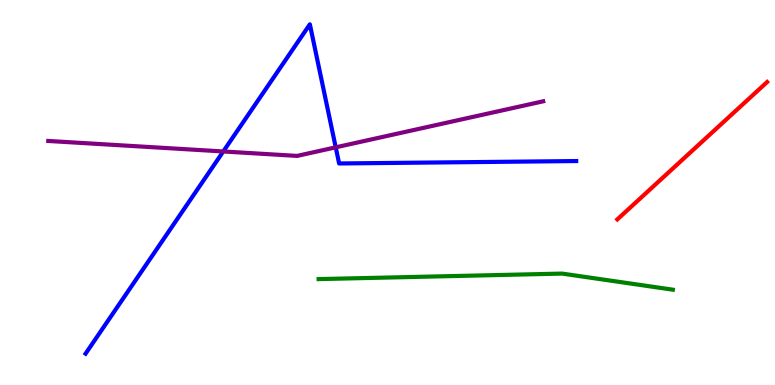[{'lines': ['blue', 'red'], 'intersections': []}, {'lines': ['green', 'red'], 'intersections': []}, {'lines': ['purple', 'red'], 'intersections': []}, {'lines': ['blue', 'green'], 'intersections': []}, {'lines': ['blue', 'purple'], 'intersections': [{'x': 2.88, 'y': 6.07}, {'x': 4.33, 'y': 6.17}]}, {'lines': ['green', 'purple'], 'intersections': []}]